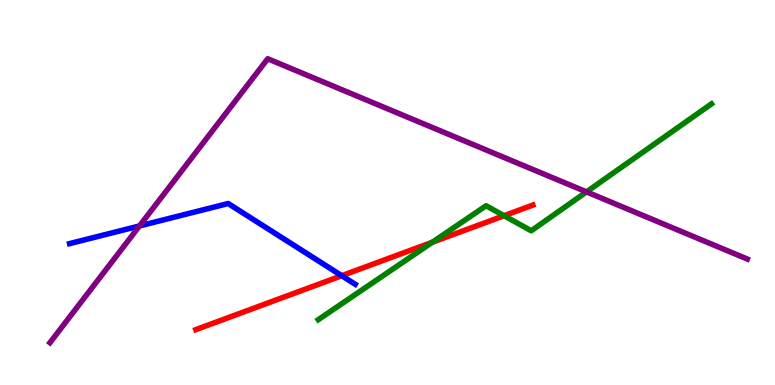[{'lines': ['blue', 'red'], 'intersections': [{'x': 4.41, 'y': 2.84}]}, {'lines': ['green', 'red'], 'intersections': [{'x': 5.58, 'y': 3.71}, {'x': 6.5, 'y': 4.4}]}, {'lines': ['purple', 'red'], 'intersections': []}, {'lines': ['blue', 'green'], 'intersections': []}, {'lines': ['blue', 'purple'], 'intersections': [{'x': 1.8, 'y': 4.13}]}, {'lines': ['green', 'purple'], 'intersections': [{'x': 7.57, 'y': 5.02}]}]